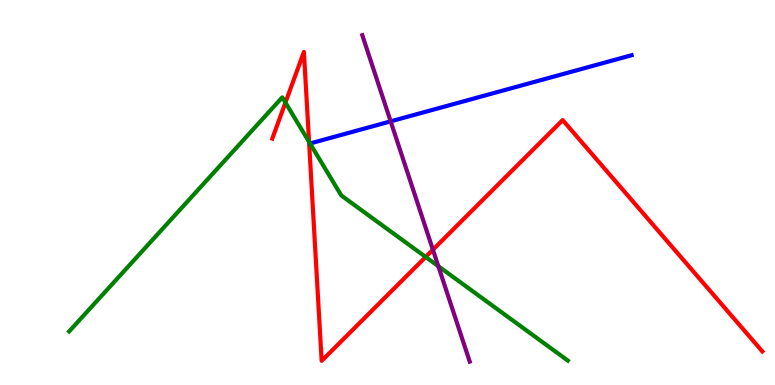[{'lines': ['blue', 'red'], 'intersections': []}, {'lines': ['green', 'red'], 'intersections': [{'x': 3.68, 'y': 7.34}, {'x': 3.99, 'y': 6.31}, {'x': 5.49, 'y': 3.33}]}, {'lines': ['purple', 'red'], 'intersections': [{'x': 5.59, 'y': 3.51}]}, {'lines': ['blue', 'green'], 'intersections': [{'x': 4.0, 'y': 6.27}]}, {'lines': ['blue', 'purple'], 'intersections': [{'x': 5.04, 'y': 6.85}]}, {'lines': ['green', 'purple'], 'intersections': [{'x': 5.66, 'y': 3.09}]}]